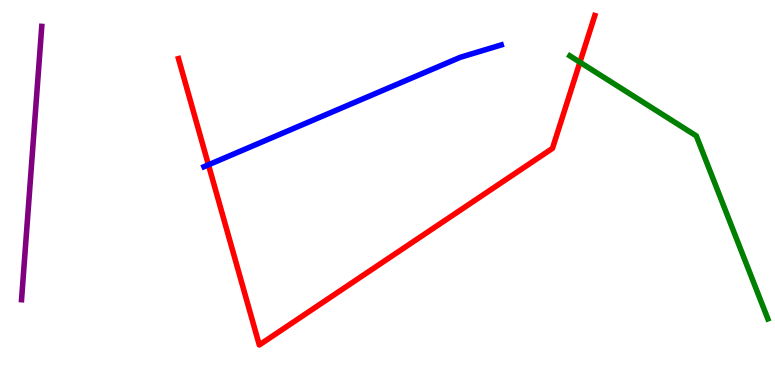[{'lines': ['blue', 'red'], 'intersections': [{'x': 2.69, 'y': 5.72}]}, {'lines': ['green', 'red'], 'intersections': [{'x': 7.48, 'y': 8.38}]}, {'lines': ['purple', 'red'], 'intersections': []}, {'lines': ['blue', 'green'], 'intersections': []}, {'lines': ['blue', 'purple'], 'intersections': []}, {'lines': ['green', 'purple'], 'intersections': []}]